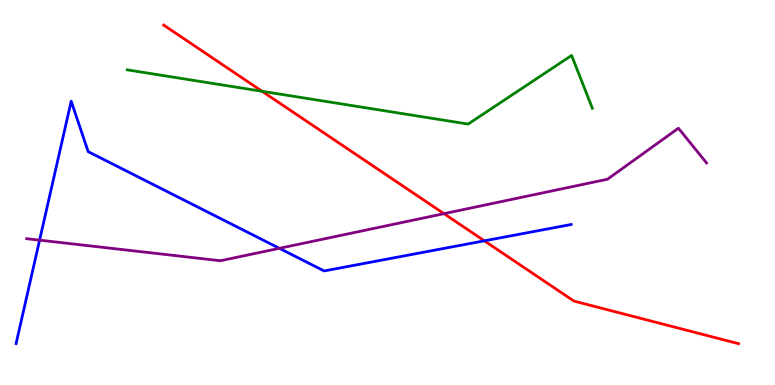[{'lines': ['blue', 'red'], 'intersections': [{'x': 6.25, 'y': 3.74}]}, {'lines': ['green', 'red'], 'intersections': [{'x': 3.38, 'y': 7.63}]}, {'lines': ['purple', 'red'], 'intersections': [{'x': 5.73, 'y': 4.45}]}, {'lines': ['blue', 'green'], 'intersections': []}, {'lines': ['blue', 'purple'], 'intersections': [{'x': 0.511, 'y': 3.76}, {'x': 3.6, 'y': 3.55}]}, {'lines': ['green', 'purple'], 'intersections': []}]